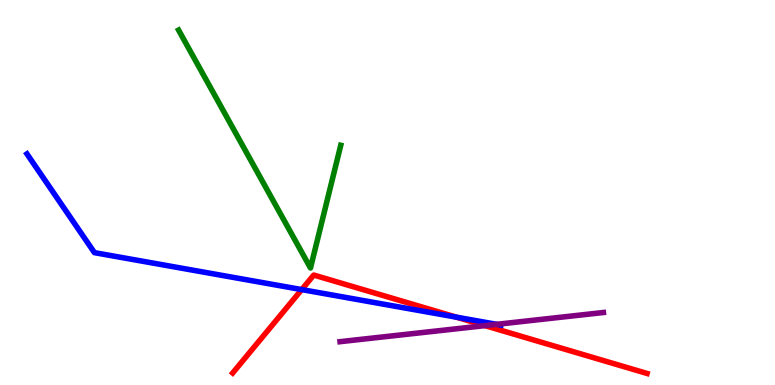[{'lines': ['blue', 'red'], 'intersections': [{'x': 3.89, 'y': 2.48}, {'x': 5.89, 'y': 1.76}]}, {'lines': ['green', 'red'], 'intersections': []}, {'lines': ['purple', 'red'], 'intersections': [{'x': 6.26, 'y': 1.54}]}, {'lines': ['blue', 'green'], 'intersections': []}, {'lines': ['blue', 'purple'], 'intersections': [{'x': 6.41, 'y': 1.58}]}, {'lines': ['green', 'purple'], 'intersections': []}]